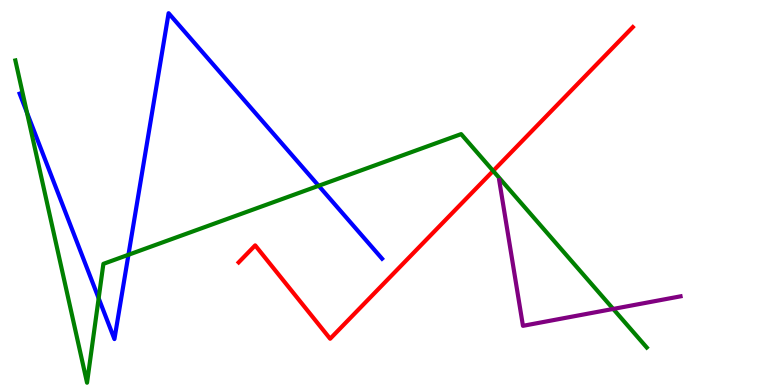[{'lines': ['blue', 'red'], 'intersections': []}, {'lines': ['green', 'red'], 'intersections': [{'x': 6.36, 'y': 5.56}]}, {'lines': ['purple', 'red'], 'intersections': []}, {'lines': ['blue', 'green'], 'intersections': [{'x': 0.348, 'y': 7.08}, {'x': 1.27, 'y': 2.25}, {'x': 1.66, 'y': 3.38}, {'x': 4.11, 'y': 5.17}]}, {'lines': ['blue', 'purple'], 'intersections': []}, {'lines': ['green', 'purple'], 'intersections': [{'x': 7.91, 'y': 1.98}]}]